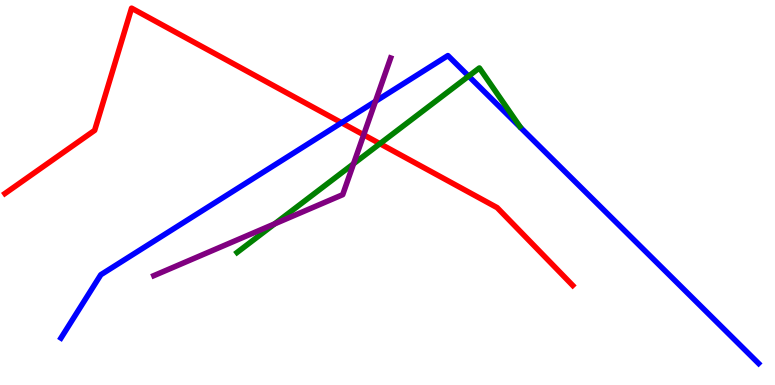[{'lines': ['blue', 'red'], 'intersections': [{'x': 4.41, 'y': 6.81}]}, {'lines': ['green', 'red'], 'intersections': [{'x': 4.9, 'y': 6.27}]}, {'lines': ['purple', 'red'], 'intersections': [{'x': 4.69, 'y': 6.5}]}, {'lines': ['blue', 'green'], 'intersections': [{'x': 6.05, 'y': 8.02}]}, {'lines': ['blue', 'purple'], 'intersections': [{'x': 4.84, 'y': 7.37}]}, {'lines': ['green', 'purple'], 'intersections': [{'x': 3.54, 'y': 4.19}, {'x': 4.56, 'y': 5.75}]}]